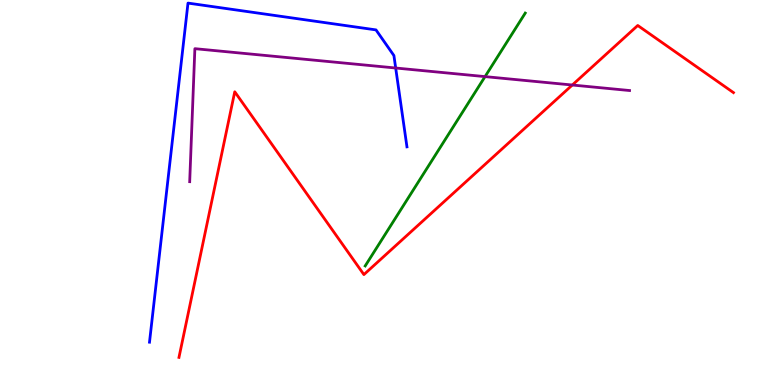[{'lines': ['blue', 'red'], 'intersections': []}, {'lines': ['green', 'red'], 'intersections': []}, {'lines': ['purple', 'red'], 'intersections': [{'x': 7.38, 'y': 7.79}]}, {'lines': ['blue', 'green'], 'intersections': []}, {'lines': ['blue', 'purple'], 'intersections': [{'x': 5.11, 'y': 8.23}]}, {'lines': ['green', 'purple'], 'intersections': [{'x': 6.26, 'y': 8.01}]}]